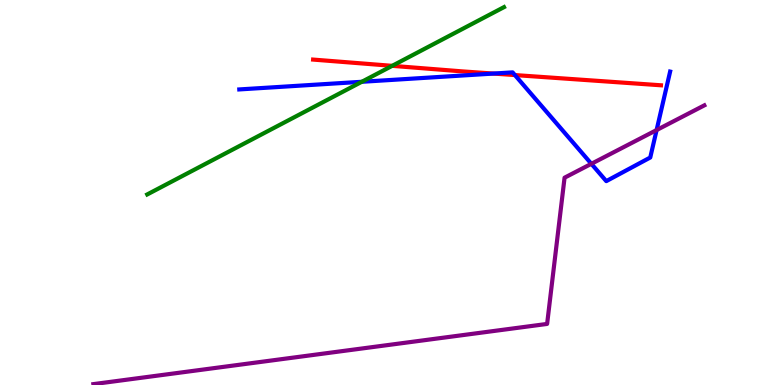[{'lines': ['blue', 'red'], 'intersections': [{'x': 6.37, 'y': 8.09}, {'x': 6.64, 'y': 8.05}]}, {'lines': ['green', 'red'], 'intersections': [{'x': 5.06, 'y': 8.29}]}, {'lines': ['purple', 'red'], 'intersections': []}, {'lines': ['blue', 'green'], 'intersections': [{'x': 4.67, 'y': 7.88}]}, {'lines': ['blue', 'purple'], 'intersections': [{'x': 7.63, 'y': 5.75}, {'x': 8.47, 'y': 6.62}]}, {'lines': ['green', 'purple'], 'intersections': []}]